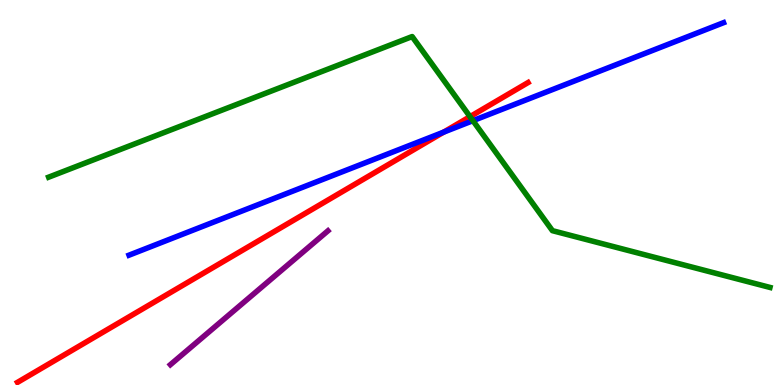[{'lines': ['blue', 'red'], 'intersections': [{'x': 5.72, 'y': 6.57}]}, {'lines': ['green', 'red'], 'intersections': [{'x': 6.06, 'y': 6.97}]}, {'lines': ['purple', 'red'], 'intersections': []}, {'lines': ['blue', 'green'], 'intersections': [{'x': 6.1, 'y': 6.87}]}, {'lines': ['blue', 'purple'], 'intersections': []}, {'lines': ['green', 'purple'], 'intersections': []}]